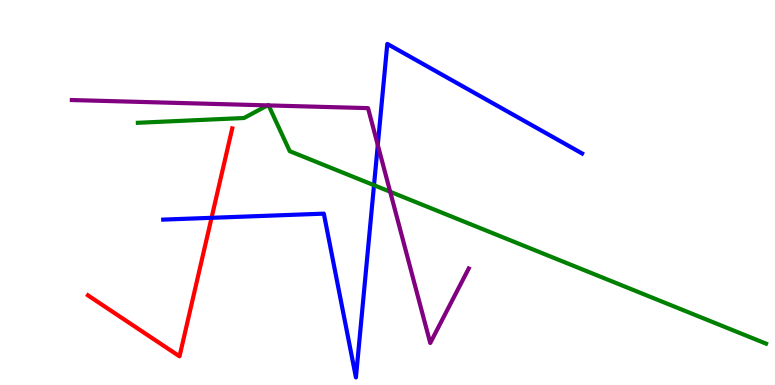[{'lines': ['blue', 'red'], 'intersections': [{'x': 2.73, 'y': 4.34}]}, {'lines': ['green', 'red'], 'intersections': []}, {'lines': ['purple', 'red'], 'intersections': []}, {'lines': ['blue', 'green'], 'intersections': [{'x': 4.83, 'y': 5.19}]}, {'lines': ['blue', 'purple'], 'intersections': [{'x': 4.87, 'y': 6.23}]}, {'lines': ['green', 'purple'], 'intersections': [{'x': 3.45, 'y': 7.26}, {'x': 3.47, 'y': 7.26}, {'x': 5.03, 'y': 5.02}]}]